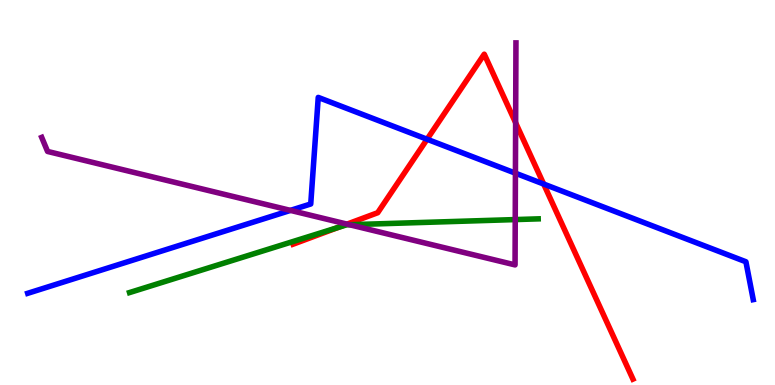[{'lines': ['blue', 'red'], 'intersections': [{'x': 5.51, 'y': 6.38}, {'x': 7.02, 'y': 5.22}]}, {'lines': ['green', 'red'], 'intersections': [{'x': 4.36, 'y': 4.09}]}, {'lines': ['purple', 'red'], 'intersections': [{'x': 4.48, 'y': 4.18}, {'x': 6.65, 'y': 6.81}]}, {'lines': ['blue', 'green'], 'intersections': []}, {'lines': ['blue', 'purple'], 'intersections': [{'x': 3.75, 'y': 4.54}, {'x': 6.65, 'y': 5.5}]}, {'lines': ['green', 'purple'], 'intersections': [{'x': 4.51, 'y': 4.16}, {'x': 6.65, 'y': 4.3}]}]